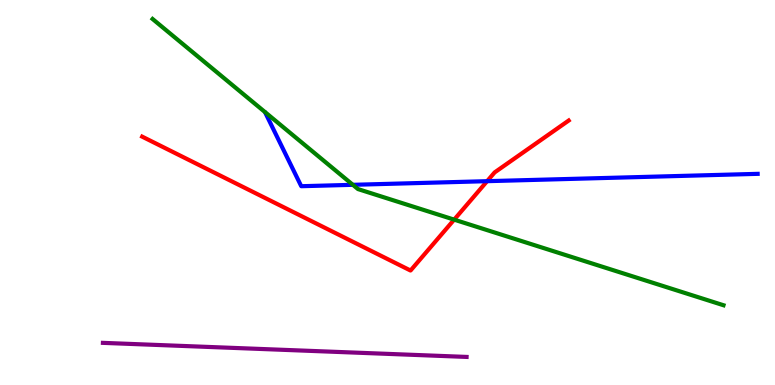[{'lines': ['blue', 'red'], 'intersections': [{'x': 6.29, 'y': 5.29}]}, {'lines': ['green', 'red'], 'intersections': [{'x': 5.86, 'y': 4.3}]}, {'lines': ['purple', 'red'], 'intersections': []}, {'lines': ['blue', 'green'], 'intersections': [{'x': 4.55, 'y': 5.2}]}, {'lines': ['blue', 'purple'], 'intersections': []}, {'lines': ['green', 'purple'], 'intersections': []}]